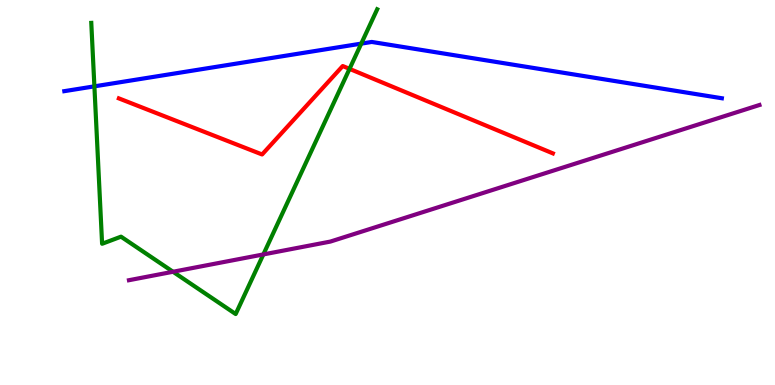[{'lines': ['blue', 'red'], 'intersections': []}, {'lines': ['green', 'red'], 'intersections': [{'x': 4.51, 'y': 8.21}]}, {'lines': ['purple', 'red'], 'intersections': []}, {'lines': ['blue', 'green'], 'intersections': [{'x': 1.22, 'y': 7.76}, {'x': 4.66, 'y': 8.87}]}, {'lines': ['blue', 'purple'], 'intersections': []}, {'lines': ['green', 'purple'], 'intersections': [{'x': 2.23, 'y': 2.94}, {'x': 3.4, 'y': 3.39}]}]